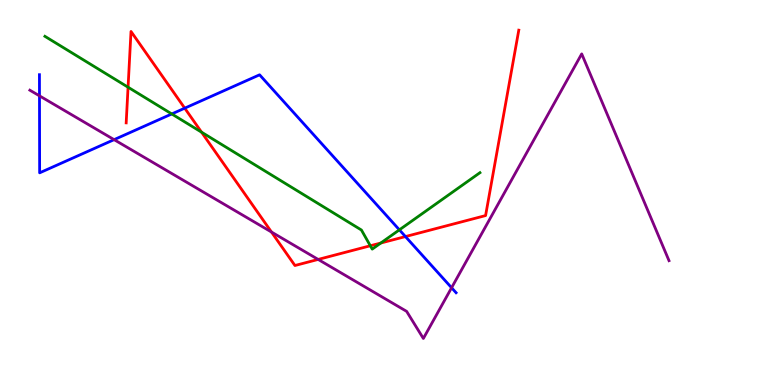[{'lines': ['blue', 'red'], 'intersections': [{'x': 2.38, 'y': 7.19}, {'x': 5.23, 'y': 3.86}]}, {'lines': ['green', 'red'], 'intersections': [{'x': 1.65, 'y': 7.73}, {'x': 2.6, 'y': 6.57}, {'x': 4.78, 'y': 3.62}, {'x': 4.91, 'y': 3.69}]}, {'lines': ['purple', 'red'], 'intersections': [{'x': 3.5, 'y': 3.97}, {'x': 4.11, 'y': 3.26}]}, {'lines': ['blue', 'green'], 'intersections': [{'x': 2.22, 'y': 7.04}, {'x': 5.15, 'y': 4.03}]}, {'lines': ['blue', 'purple'], 'intersections': [{'x': 0.509, 'y': 7.51}, {'x': 1.47, 'y': 6.37}, {'x': 5.83, 'y': 2.53}]}, {'lines': ['green', 'purple'], 'intersections': []}]